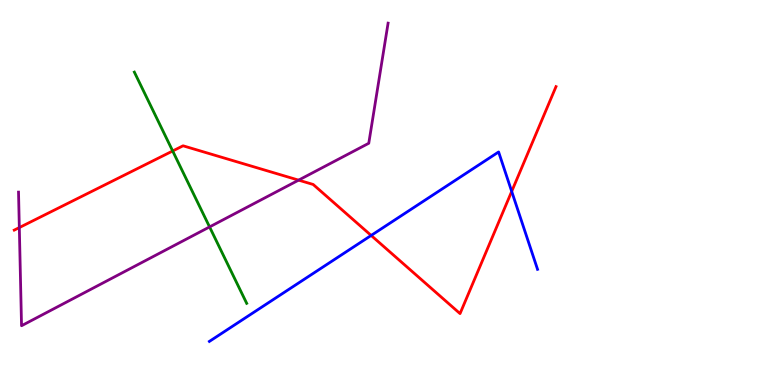[{'lines': ['blue', 'red'], 'intersections': [{'x': 4.79, 'y': 3.88}, {'x': 6.6, 'y': 5.03}]}, {'lines': ['green', 'red'], 'intersections': [{'x': 2.23, 'y': 6.08}]}, {'lines': ['purple', 'red'], 'intersections': [{'x': 0.249, 'y': 4.09}, {'x': 3.85, 'y': 5.32}]}, {'lines': ['blue', 'green'], 'intersections': []}, {'lines': ['blue', 'purple'], 'intersections': []}, {'lines': ['green', 'purple'], 'intersections': [{'x': 2.7, 'y': 4.11}]}]